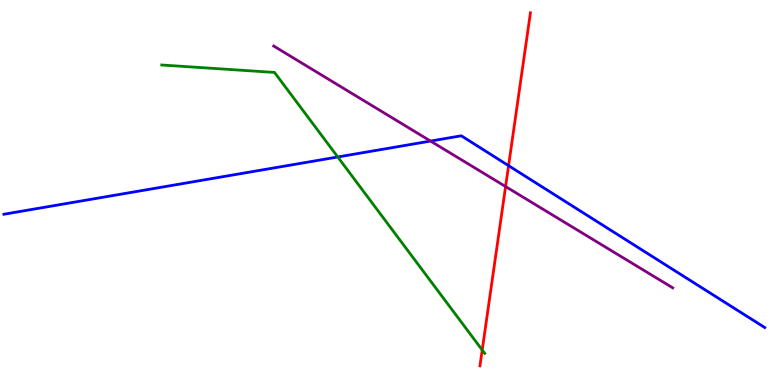[{'lines': ['blue', 'red'], 'intersections': [{'x': 6.56, 'y': 5.7}]}, {'lines': ['green', 'red'], 'intersections': [{'x': 6.22, 'y': 0.908}]}, {'lines': ['purple', 'red'], 'intersections': [{'x': 6.52, 'y': 5.15}]}, {'lines': ['blue', 'green'], 'intersections': [{'x': 4.36, 'y': 5.92}]}, {'lines': ['blue', 'purple'], 'intersections': [{'x': 5.56, 'y': 6.34}]}, {'lines': ['green', 'purple'], 'intersections': []}]